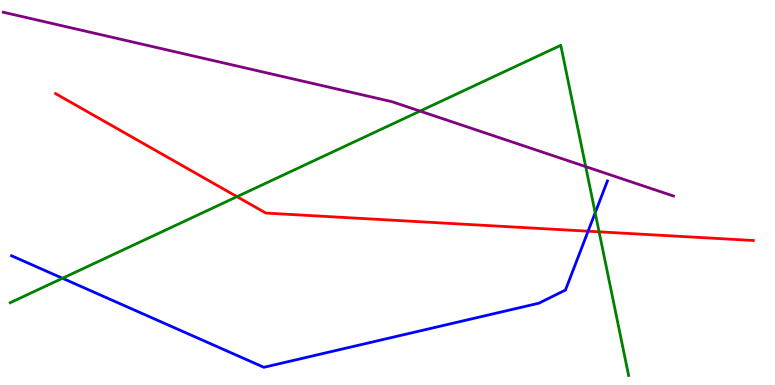[{'lines': ['blue', 'red'], 'intersections': [{'x': 7.59, 'y': 3.99}]}, {'lines': ['green', 'red'], 'intersections': [{'x': 3.06, 'y': 4.89}, {'x': 7.73, 'y': 3.98}]}, {'lines': ['purple', 'red'], 'intersections': []}, {'lines': ['blue', 'green'], 'intersections': [{'x': 0.806, 'y': 2.77}, {'x': 7.68, 'y': 4.47}]}, {'lines': ['blue', 'purple'], 'intersections': []}, {'lines': ['green', 'purple'], 'intersections': [{'x': 5.42, 'y': 7.11}, {'x': 7.56, 'y': 5.67}]}]